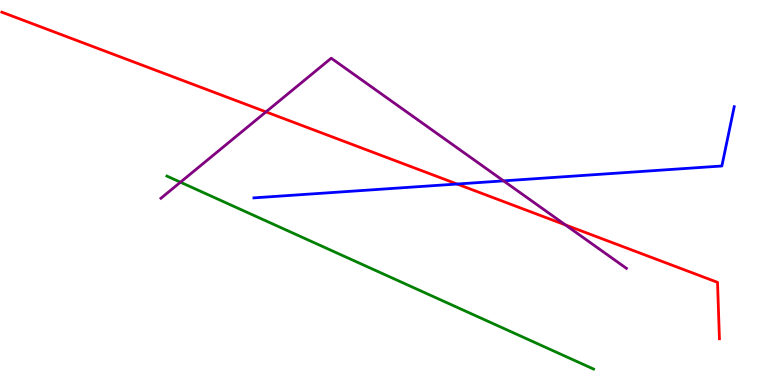[{'lines': ['blue', 'red'], 'intersections': [{'x': 5.9, 'y': 5.22}]}, {'lines': ['green', 'red'], 'intersections': []}, {'lines': ['purple', 'red'], 'intersections': [{'x': 3.43, 'y': 7.09}, {'x': 7.3, 'y': 4.16}]}, {'lines': ['blue', 'green'], 'intersections': []}, {'lines': ['blue', 'purple'], 'intersections': [{'x': 6.5, 'y': 5.3}]}, {'lines': ['green', 'purple'], 'intersections': [{'x': 2.33, 'y': 5.27}]}]